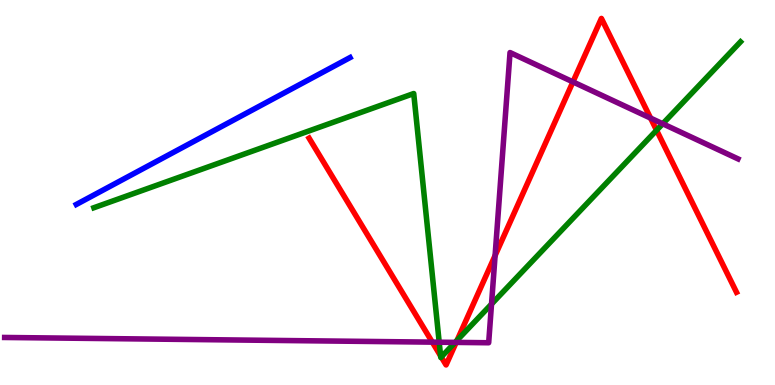[{'lines': ['blue', 'red'], 'intersections': []}, {'lines': ['green', 'red'], 'intersections': [{'x': 5.69, 'y': 0.756}, {'x': 5.69, 'y': 0.727}, {'x': 5.9, 'y': 1.16}, {'x': 8.47, 'y': 6.62}]}, {'lines': ['purple', 'red'], 'intersections': [{'x': 5.58, 'y': 1.11}, {'x': 5.89, 'y': 1.11}, {'x': 6.39, 'y': 3.36}, {'x': 7.39, 'y': 7.87}, {'x': 8.39, 'y': 6.93}]}, {'lines': ['blue', 'green'], 'intersections': []}, {'lines': ['blue', 'purple'], 'intersections': []}, {'lines': ['green', 'purple'], 'intersections': [{'x': 5.67, 'y': 1.11}, {'x': 5.87, 'y': 1.11}, {'x': 6.34, 'y': 2.1}, {'x': 8.55, 'y': 6.79}]}]